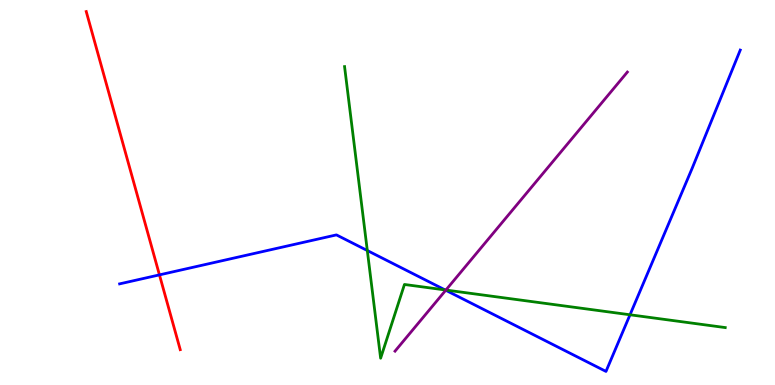[{'lines': ['blue', 'red'], 'intersections': [{'x': 2.06, 'y': 2.86}]}, {'lines': ['green', 'red'], 'intersections': []}, {'lines': ['purple', 'red'], 'intersections': []}, {'lines': ['blue', 'green'], 'intersections': [{'x': 4.74, 'y': 3.49}, {'x': 5.74, 'y': 2.47}, {'x': 8.13, 'y': 1.82}]}, {'lines': ['blue', 'purple'], 'intersections': [{'x': 5.75, 'y': 2.46}]}, {'lines': ['green', 'purple'], 'intersections': [{'x': 5.75, 'y': 2.47}]}]